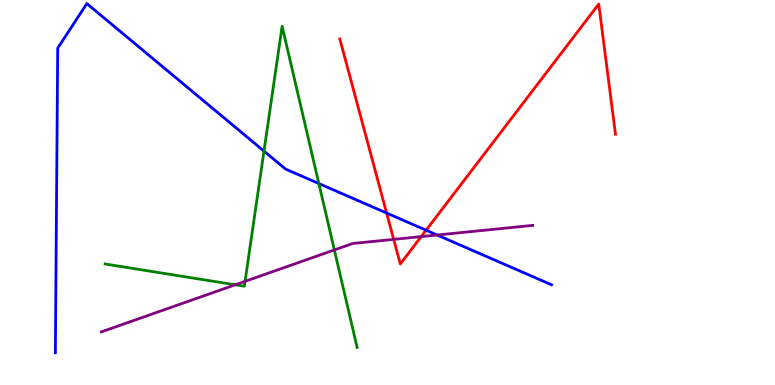[{'lines': ['blue', 'red'], 'intersections': [{'x': 4.99, 'y': 4.47}, {'x': 5.5, 'y': 4.02}]}, {'lines': ['green', 'red'], 'intersections': []}, {'lines': ['purple', 'red'], 'intersections': [{'x': 5.08, 'y': 3.78}, {'x': 5.43, 'y': 3.85}]}, {'lines': ['blue', 'green'], 'intersections': [{'x': 3.41, 'y': 6.08}, {'x': 4.11, 'y': 5.23}]}, {'lines': ['blue', 'purple'], 'intersections': [{'x': 5.64, 'y': 3.9}]}, {'lines': ['green', 'purple'], 'intersections': [{'x': 3.04, 'y': 2.6}, {'x': 3.16, 'y': 2.69}, {'x': 4.31, 'y': 3.51}]}]